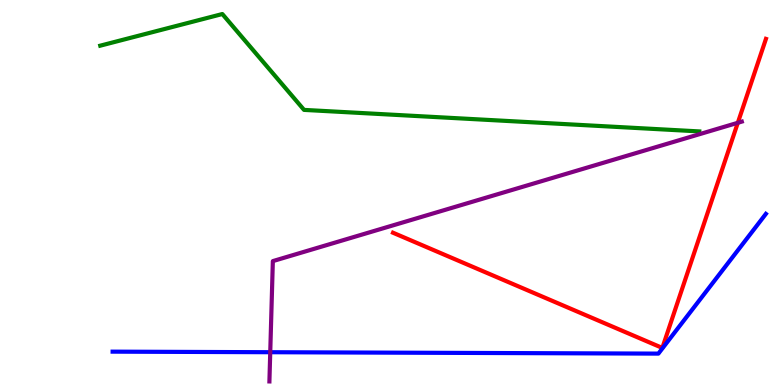[{'lines': ['blue', 'red'], 'intersections': []}, {'lines': ['green', 'red'], 'intersections': []}, {'lines': ['purple', 'red'], 'intersections': [{'x': 9.52, 'y': 6.81}]}, {'lines': ['blue', 'green'], 'intersections': []}, {'lines': ['blue', 'purple'], 'intersections': [{'x': 3.49, 'y': 0.852}]}, {'lines': ['green', 'purple'], 'intersections': []}]